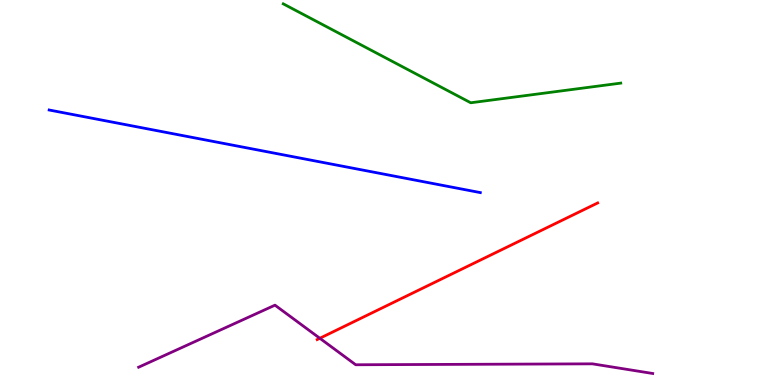[{'lines': ['blue', 'red'], 'intersections': []}, {'lines': ['green', 'red'], 'intersections': []}, {'lines': ['purple', 'red'], 'intersections': [{'x': 4.13, 'y': 1.21}]}, {'lines': ['blue', 'green'], 'intersections': []}, {'lines': ['blue', 'purple'], 'intersections': []}, {'lines': ['green', 'purple'], 'intersections': []}]